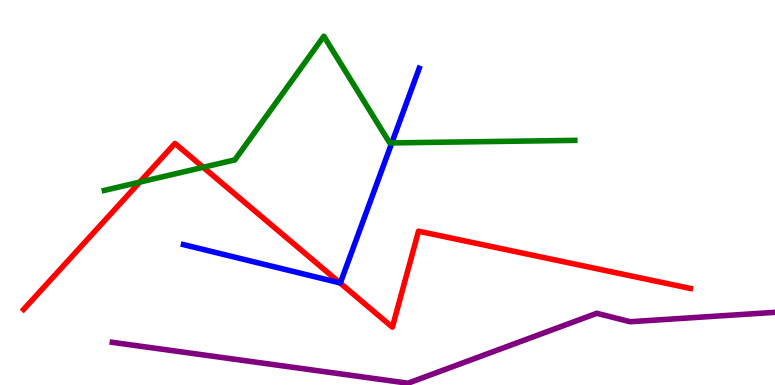[{'lines': ['blue', 'red'], 'intersections': [{'x': 4.39, 'y': 2.65}]}, {'lines': ['green', 'red'], 'intersections': [{'x': 1.8, 'y': 5.27}, {'x': 2.62, 'y': 5.65}]}, {'lines': ['purple', 'red'], 'intersections': []}, {'lines': ['blue', 'green'], 'intersections': [{'x': 5.06, 'y': 6.29}]}, {'lines': ['blue', 'purple'], 'intersections': []}, {'lines': ['green', 'purple'], 'intersections': []}]